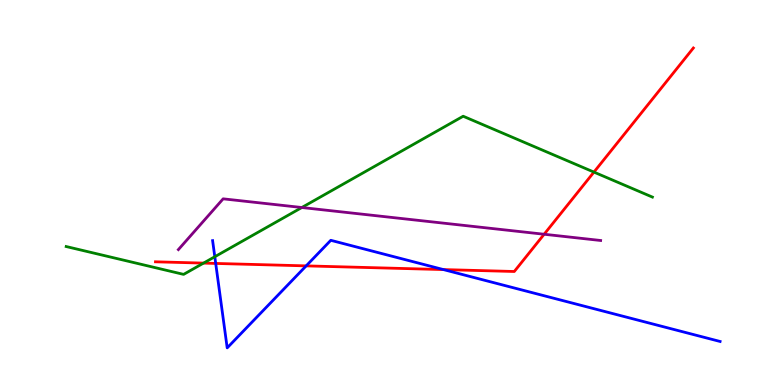[{'lines': ['blue', 'red'], 'intersections': [{'x': 2.78, 'y': 3.16}, {'x': 3.95, 'y': 3.09}, {'x': 5.72, 'y': 3.0}]}, {'lines': ['green', 'red'], 'intersections': [{'x': 2.63, 'y': 3.17}, {'x': 7.66, 'y': 5.53}]}, {'lines': ['purple', 'red'], 'intersections': [{'x': 7.02, 'y': 3.92}]}, {'lines': ['blue', 'green'], 'intersections': [{'x': 2.77, 'y': 3.33}]}, {'lines': ['blue', 'purple'], 'intersections': []}, {'lines': ['green', 'purple'], 'intersections': [{'x': 3.89, 'y': 4.61}]}]